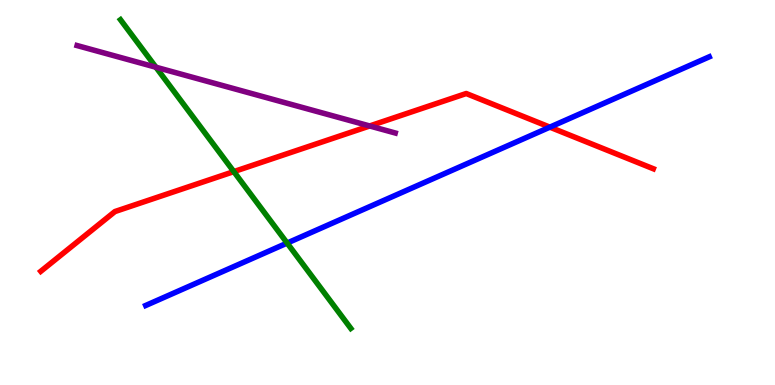[{'lines': ['blue', 'red'], 'intersections': [{'x': 7.09, 'y': 6.7}]}, {'lines': ['green', 'red'], 'intersections': [{'x': 3.02, 'y': 5.54}]}, {'lines': ['purple', 'red'], 'intersections': [{'x': 4.77, 'y': 6.73}]}, {'lines': ['blue', 'green'], 'intersections': [{'x': 3.71, 'y': 3.69}]}, {'lines': ['blue', 'purple'], 'intersections': []}, {'lines': ['green', 'purple'], 'intersections': [{'x': 2.01, 'y': 8.25}]}]